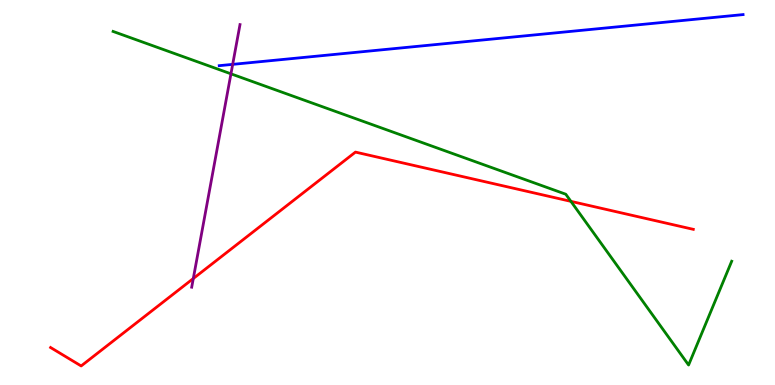[{'lines': ['blue', 'red'], 'intersections': []}, {'lines': ['green', 'red'], 'intersections': [{'x': 7.37, 'y': 4.77}]}, {'lines': ['purple', 'red'], 'intersections': [{'x': 2.49, 'y': 2.77}]}, {'lines': ['blue', 'green'], 'intersections': []}, {'lines': ['blue', 'purple'], 'intersections': [{'x': 3.0, 'y': 8.33}]}, {'lines': ['green', 'purple'], 'intersections': [{'x': 2.98, 'y': 8.08}]}]